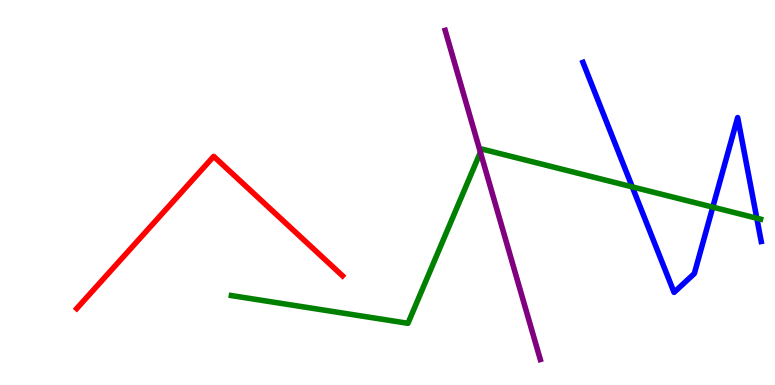[{'lines': ['blue', 'red'], 'intersections': []}, {'lines': ['green', 'red'], 'intersections': []}, {'lines': ['purple', 'red'], 'intersections': []}, {'lines': ['blue', 'green'], 'intersections': [{'x': 8.16, 'y': 5.15}, {'x': 9.2, 'y': 4.62}, {'x': 9.77, 'y': 4.33}]}, {'lines': ['blue', 'purple'], 'intersections': []}, {'lines': ['green', 'purple'], 'intersections': [{'x': 6.2, 'y': 6.05}]}]